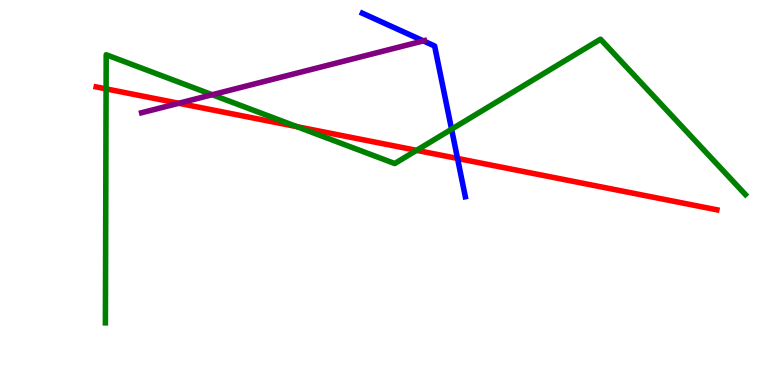[{'lines': ['blue', 'red'], 'intersections': [{'x': 5.9, 'y': 5.88}]}, {'lines': ['green', 'red'], 'intersections': [{'x': 1.37, 'y': 7.69}, {'x': 3.83, 'y': 6.71}, {'x': 5.38, 'y': 6.09}]}, {'lines': ['purple', 'red'], 'intersections': [{'x': 2.31, 'y': 7.32}]}, {'lines': ['blue', 'green'], 'intersections': [{'x': 5.83, 'y': 6.64}]}, {'lines': ['blue', 'purple'], 'intersections': [{'x': 5.46, 'y': 8.94}]}, {'lines': ['green', 'purple'], 'intersections': [{'x': 2.74, 'y': 7.54}]}]